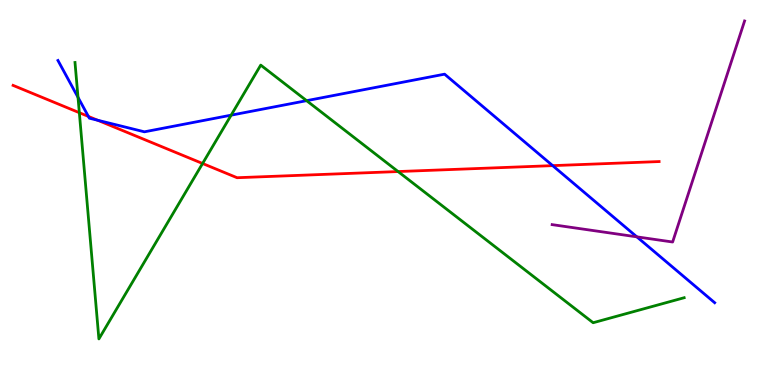[{'lines': ['blue', 'red'], 'intersections': [{'x': 1.14, 'y': 6.98}, {'x': 1.26, 'y': 6.88}, {'x': 7.13, 'y': 5.7}]}, {'lines': ['green', 'red'], 'intersections': [{'x': 1.02, 'y': 7.07}, {'x': 2.61, 'y': 5.75}, {'x': 5.14, 'y': 5.54}]}, {'lines': ['purple', 'red'], 'intersections': []}, {'lines': ['blue', 'green'], 'intersections': [{'x': 1.01, 'y': 7.47}, {'x': 2.98, 'y': 7.01}, {'x': 3.96, 'y': 7.39}]}, {'lines': ['blue', 'purple'], 'intersections': [{'x': 8.22, 'y': 3.85}]}, {'lines': ['green', 'purple'], 'intersections': []}]